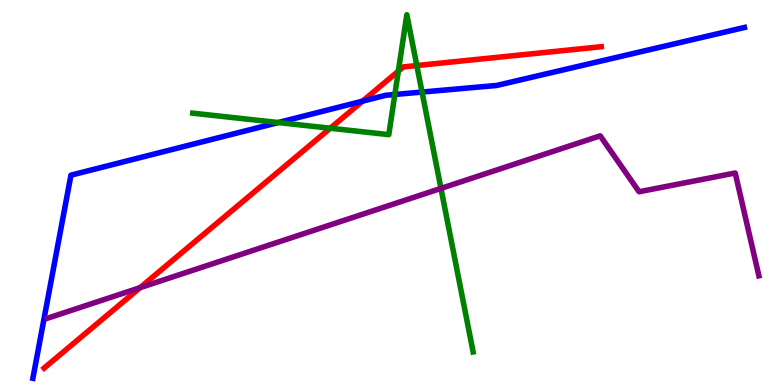[{'lines': ['blue', 'red'], 'intersections': [{'x': 4.68, 'y': 7.37}]}, {'lines': ['green', 'red'], 'intersections': [{'x': 4.26, 'y': 6.67}, {'x': 5.14, 'y': 8.15}, {'x': 5.38, 'y': 8.3}]}, {'lines': ['purple', 'red'], 'intersections': [{'x': 1.81, 'y': 2.53}]}, {'lines': ['blue', 'green'], 'intersections': [{'x': 3.59, 'y': 6.82}, {'x': 5.09, 'y': 7.55}, {'x': 5.45, 'y': 7.61}]}, {'lines': ['blue', 'purple'], 'intersections': []}, {'lines': ['green', 'purple'], 'intersections': [{'x': 5.69, 'y': 5.11}]}]